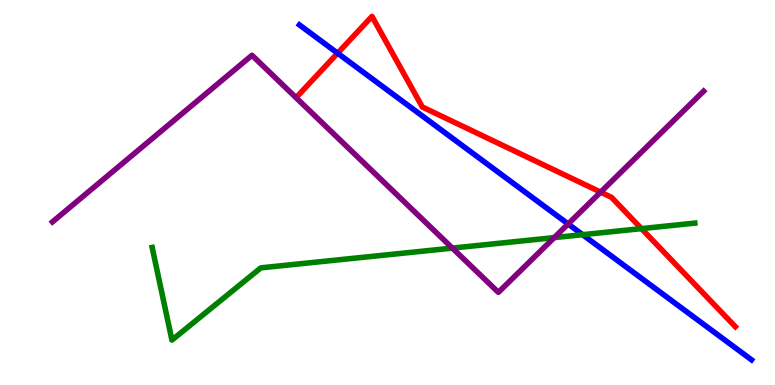[{'lines': ['blue', 'red'], 'intersections': [{'x': 4.36, 'y': 8.62}]}, {'lines': ['green', 'red'], 'intersections': [{'x': 8.28, 'y': 4.06}]}, {'lines': ['purple', 'red'], 'intersections': [{'x': 7.75, 'y': 5.01}]}, {'lines': ['blue', 'green'], 'intersections': [{'x': 7.52, 'y': 3.9}]}, {'lines': ['blue', 'purple'], 'intersections': [{'x': 7.33, 'y': 4.18}]}, {'lines': ['green', 'purple'], 'intersections': [{'x': 5.84, 'y': 3.56}, {'x': 7.15, 'y': 3.83}]}]